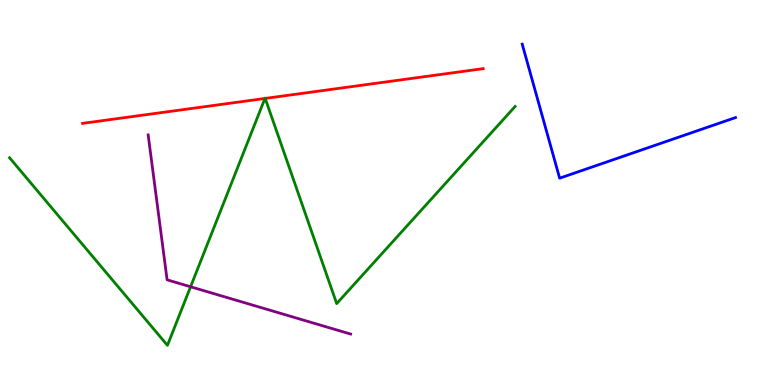[{'lines': ['blue', 'red'], 'intersections': []}, {'lines': ['green', 'red'], 'intersections': [{'x': 3.42, 'y': 7.44}, {'x': 3.42, 'y': 7.44}]}, {'lines': ['purple', 'red'], 'intersections': []}, {'lines': ['blue', 'green'], 'intersections': []}, {'lines': ['blue', 'purple'], 'intersections': []}, {'lines': ['green', 'purple'], 'intersections': [{'x': 2.46, 'y': 2.55}]}]